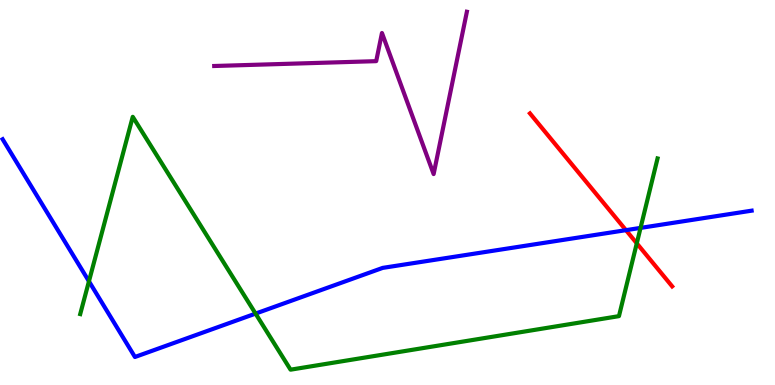[{'lines': ['blue', 'red'], 'intersections': [{'x': 8.08, 'y': 4.02}]}, {'lines': ['green', 'red'], 'intersections': [{'x': 8.22, 'y': 3.68}]}, {'lines': ['purple', 'red'], 'intersections': []}, {'lines': ['blue', 'green'], 'intersections': [{'x': 1.15, 'y': 2.69}, {'x': 3.3, 'y': 1.85}, {'x': 8.27, 'y': 4.08}]}, {'lines': ['blue', 'purple'], 'intersections': []}, {'lines': ['green', 'purple'], 'intersections': []}]